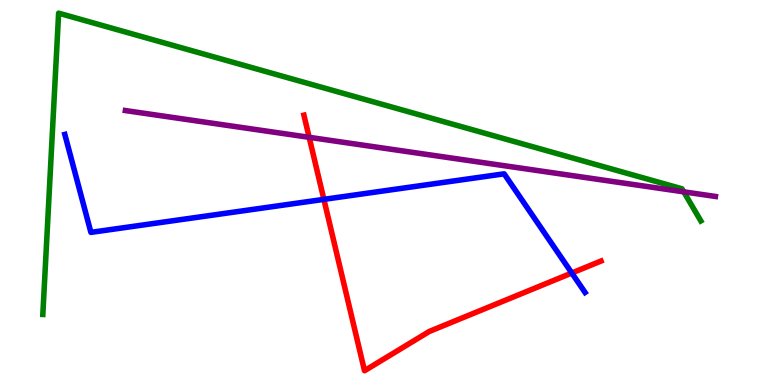[{'lines': ['blue', 'red'], 'intersections': [{'x': 4.18, 'y': 4.82}, {'x': 7.38, 'y': 2.91}]}, {'lines': ['green', 'red'], 'intersections': []}, {'lines': ['purple', 'red'], 'intersections': [{'x': 3.99, 'y': 6.43}]}, {'lines': ['blue', 'green'], 'intersections': []}, {'lines': ['blue', 'purple'], 'intersections': []}, {'lines': ['green', 'purple'], 'intersections': [{'x': 8.82, 'y': 5.02}]}]